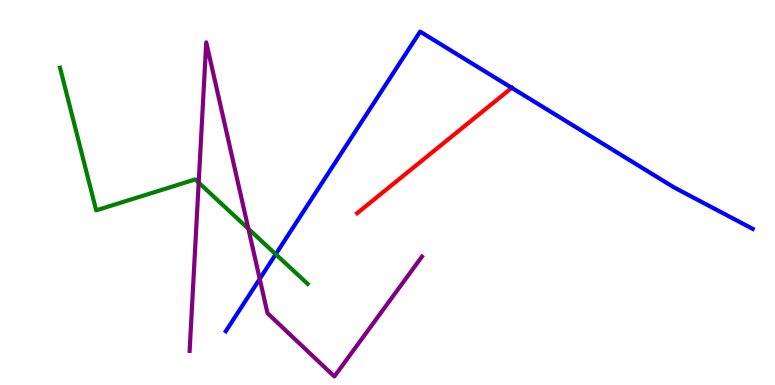[{'lines': ['blue', 'red'], 'intersections': [{'x': 6.6, 'y': 7.72}]}, {'lines': ['green', 'red'], 'intersections': []}, {'lines': ['purple', 'red'], 'intersections': []}, {'lines': ['blue', 'green'], 'intersections': [{'x': 3.56, 'y': 3.4}]}, {'lines': ['blue', 'purple'], 'intersections': [{'x': 3.35, 'y': 2.76}]}, {'lines': ['green', 'purple'], 'intersections': [{'x': 2.56, 'y': 5.26}, {'x': 3.21, 'y': 4.06}]}]